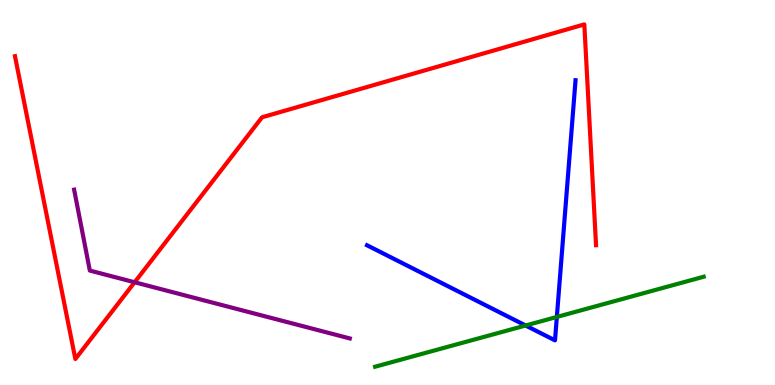[{'lines': ['blue', 'red'], 'intersections': []}, {'lines': ['green', 'red'], 'intersections': []}, {'lines': ['purple', 'red'], 'intersections': [{'x': 1.74, 'y': 2.67}]}, {'lines': ['blue', 'green'], 'intersections': [{'x': 6.78, 'y': 1.55}, {'x': 7.19, 'y': 1.77}]}, {'lines': ['blue', 'purple'], 'intersections': []}, {'lines': ['green', 'purple'], 'intersections': []}]